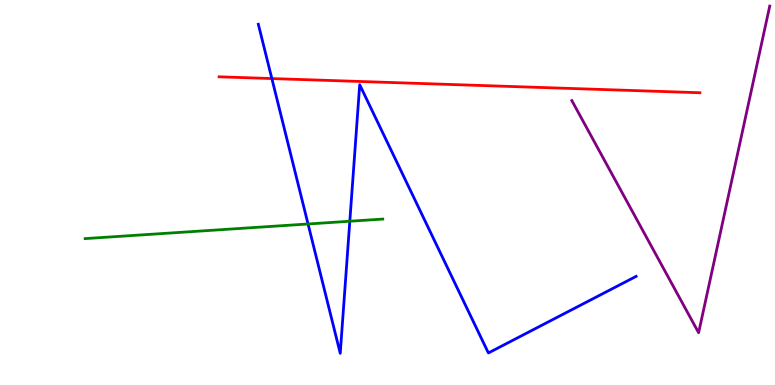[{'lines': ['blue', 'red'], 'intersections': [{'x': 3.51, 'y': 7.96}]}, {'lines': ['green', 'red'], 'intersections': []}, {'lines': ['purple', 'red'], 'intersections': []}, {'lines': ['blue', 'green'], 'intersections': [{'x': 3.97, 'y': 4.18}, {'x': 4.51, 'y': 4.25}]}, {'lines': ['blue', 'purple'], 'intersections': []}, {'lines': ['green', 'purple'], 'intersections': []}]